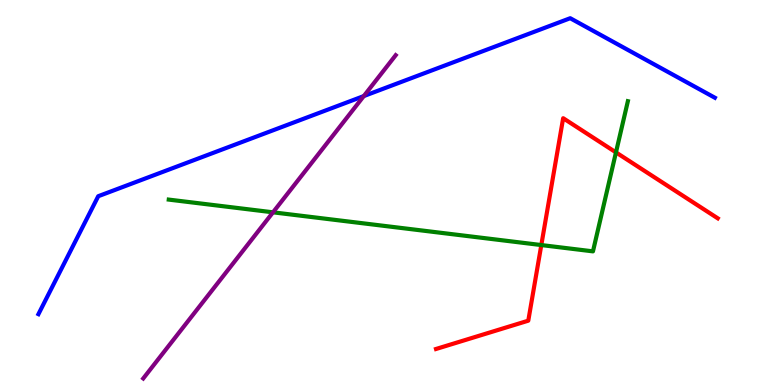[{'lines': ['blue', 'red'], 'intersections': []}, {'lines': ['green', 'red'], 'intersections': [{'x': 6.98, 'y': 3.63}, {'x': 7.95, 'y': 6.04}]}, {'lines': ['purple', 'red'], 'intersections': []}, {'lines': ['blue', 'green'], 'intersections': []}, {'lines': ['blue', 'purple'], 'intersections': [{'x': 4.69, 'y': 7.5}]}, {'lines': ['green', 'purple'], 'intersections': [{'x': 3.52, 'y': 4.49}]}]